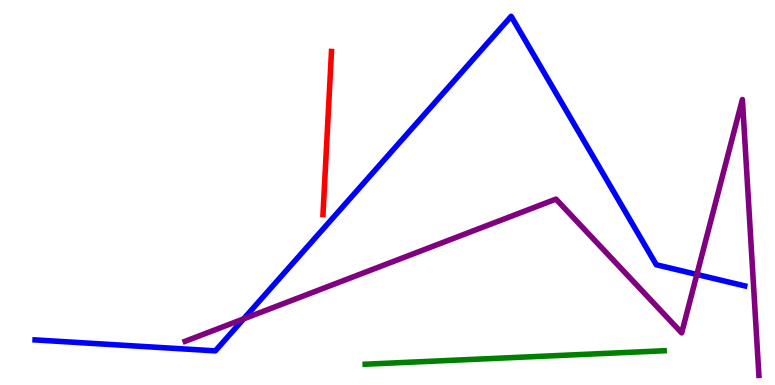[{'lines': ['blue', 'red'], 'intersections': []}, {'lines': ['green', 'red'], 'intersections': []}, {'lines': ['purple', 'red'], 'intersections': []}, {'lines': ['blue', 'green'], 'intersections': []}, {'lines': ['blue', 'purple'], 'intersections': [{'x': 3.14, 'y': 1.72}, {'x': 8.99, 'y': 2.87}]}, {'lines': ['green', 'purple'], 'intersections': []}]